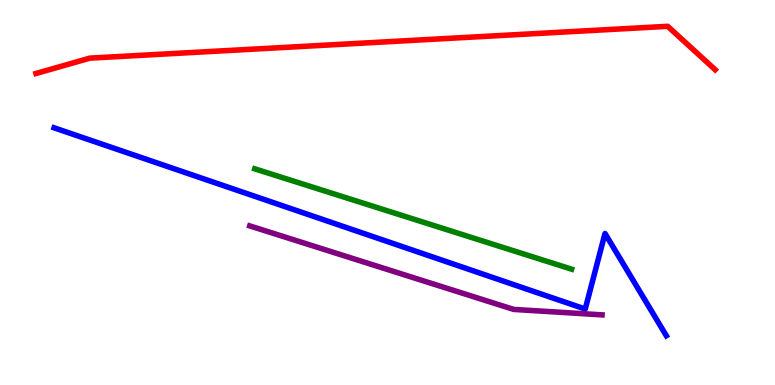[{'lines': ['blue', 'red'], 'intersections': []}, {'lines': ['green', 'red'], 'intersections': []}, {'lines': ['purple', 'red'], 'intersections': []}, {'lines': ['blue', 'green'], 'intersections': []}, {'lines': ['blue', 'purple'], 'intersections': []}, {'lines': ['green', 'purple'], 'intersections': []}]